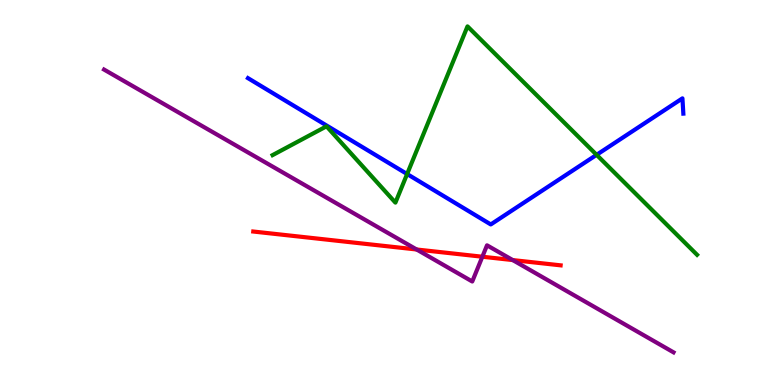[{'lines': ['blue', 'red'], 'intersections': []}, {'lines': ['green', 'red'], 'intersections': []}, {'lines': ['purple', 'red'], 'intersections': [{'x': 5.38, 'y': 3.52}, {'x': 6.22, 'y': 3.33}, {'x': 6.62, 'y': 3.24}]}, {'lines': ['blue', 'green'], 'intersections': [{'x': 5.25, 'y': 5.48}, {'x': 7.7, 'y': 5.98}]}, {'lines': ['blue', 'purple'], 'intersections': []}, {'lines': ['green', 'purple'], 'intersections': []}]